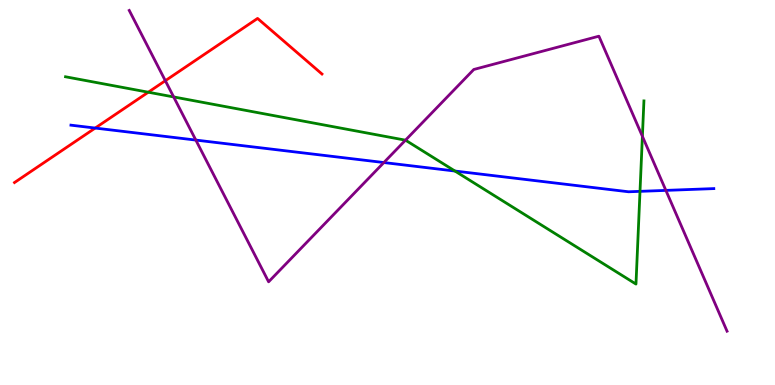[{'lines': ['blue', 'red'], 'intersections': [{'x': 1.23, 'y': 6.67}]}, {'lines': ['green', 'red'], 'intersections': [{'x': 1.91, 'y': 7.6}]}, {'lines': ['purple', 'red'], 'intersections': [{'x': 2.13, 'y': 7.9}]}, {'lines': ['blue', 'green'], 'intersections': [{'x': 5.87, 'y': 5.56}, {'x': 8.26, 'y': 5.03}]}, {'lines': ['blue', 'purple'], 'intersections': [{'x': 2.53, 'y': 6.36}, {'x': 4.95, 'y': 5.78}, {'x': 8.59, 'y': 5.05}]}, {'lines': ['green', 'purple'], 'intersections': [{'x': 2.24, 'y': 7.48}, {'x': 5.23, 'y': 6.36}, {'x': 8.29, 'y': 6.46}]}]